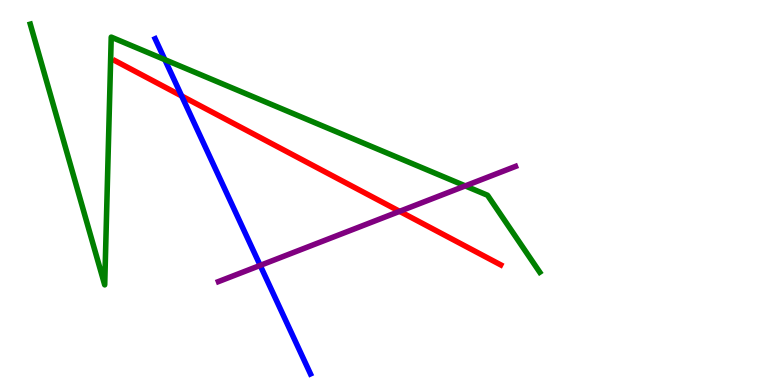[{'lines': ['blue', 'red'], 'intersections': [{'x': 2.34, 'y': 7.51}]}, {'lines': ['green', 'red'], 'intersections': []}, {'lines': ['purple', 'red'], 'intersections': [{'x': 5.16, 'y': 4.51}]}, {'lines': ['blue', 'green'], 'intersections': [{'x': 2.13, 'y': 8.45}]}, {'lines': ['blue', 'purple'], 'intersections': [{'x': 3.36, 'y': 3.11}]}, {'lines': ['green', 'purple'], 'intersections': [{'x': 6.0, 'y': 5.17}]}]